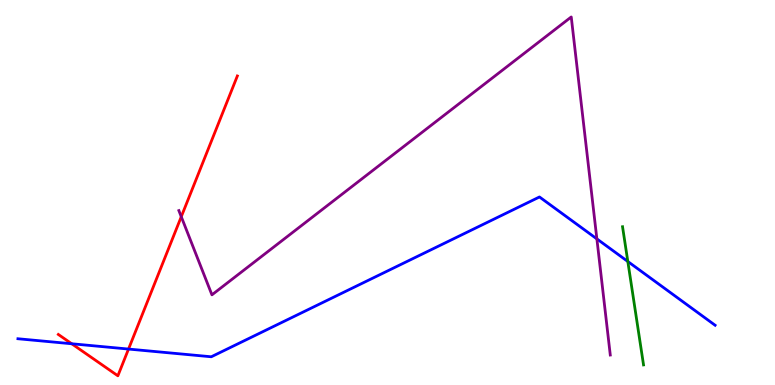[{'lines': ['blue', 'red'], 'intersections': [{'x': 0.926, 'y': 1.07}, {'x': 1.66, 'y': 0.934}]}, {'lines': ['green', 'red'], 'intersections': []}, {'lines': ['purple', 'red'], 'intersections': [{'x': 2.34, 'y': 4.37}]}, {'lines': ['blue', 'green'], 'intersections': [{'x': 8.1, 'y': 3.21}]}, {'lines': ['blue', 'purple'], 'intersections': [{'x': 7.7, 'y': 3.8}]}, {'lines': ['green', 'purple'], 'intersections': []}]